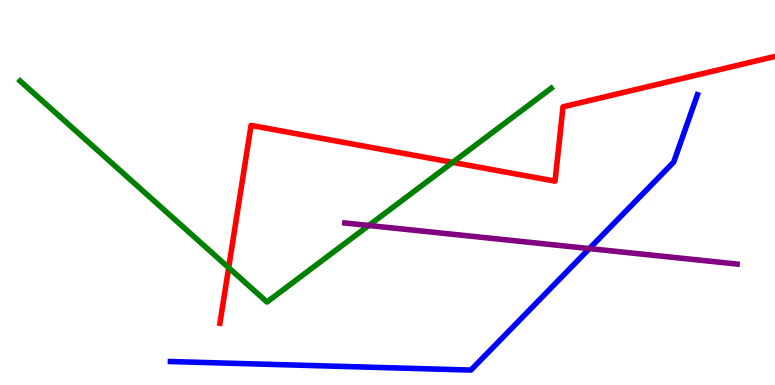[{'lines': ['blue', 'red'], 'intersections': []}, {'lines': ['green', 'red'], 'intersections': [{'x': 2.95, 'y': 3.05}, {'x': 5.84, 'y': 5.78}]}, {'lines': ['purple', 'red'], 'intersections': []}, {'lines': ['blue', 'green'], 'intersections': []}, {'lines': ['blue', 'purple'], 'intersections': [{'x': 7.6, 'y': 3.54}]}, {'lines': ['green', 'purple'], 'intersections': [{'x': 4.76, 'y': 4.14}]}]